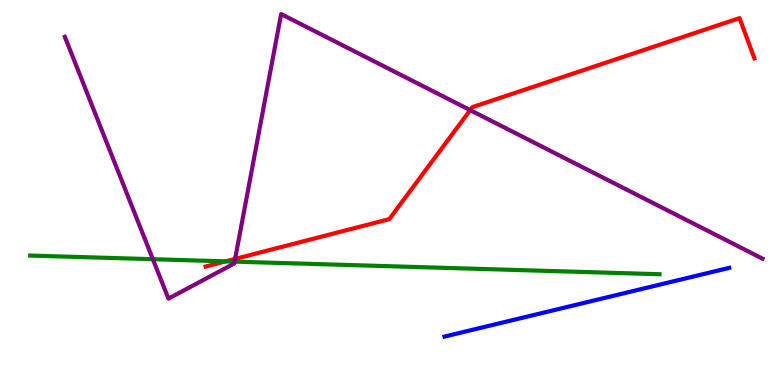[{'lines': ['blue', 'red'], 'intersections': []}, {'lines': ['green', 'red'], 'intersections': [{'x': 2.91, 'y': 3.21}]}, {'lines': ['purple', 'red'], 'intersections': [{'x': 3.03, 'y': 3.27}, {'x': 6.07, 'y': 7.14}]}, {'lines': ['blue', 'green'], 'intersections': []}, {'lines': ['blue', 'purple'], 'intersections': []}, {'lines': ['green', 'purple'], 'intersections': [{'x': 1.97, 'y': 3.27}, {'x': 3.03, 'y': 3.2}]}]